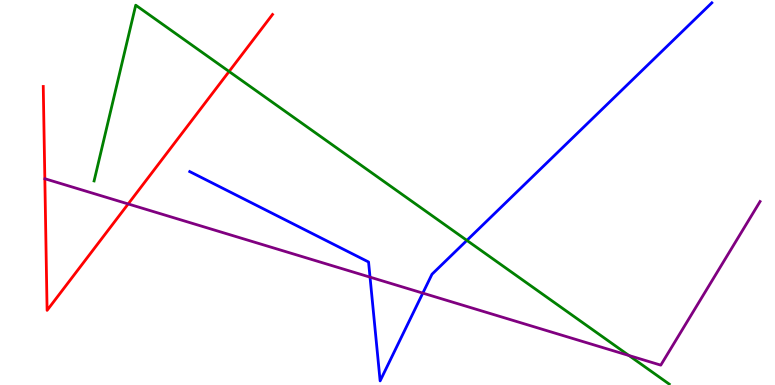[{'lines': ['blue', 'red'], 'intersections': []}, {'lines': ['green', 'red'], 'intersections': [{'x': 2.96, 'y': 8.14}]}, {'lines': ['purple', 'red'], 'intersections': [{'x': 1.65, 'y': 4.7}]}, {'lines': ['blue', 'green'], 'intersections': [{'x': 6.02, 'y': 3.76}]}, {'lines': ['blue', 'purple'], 'intersections': [{'x': 4.77, 'y': 2.8}, {'x': 5.46, 'y': 2.39}]}, {'lines': ['green', 'purple'], 'intersections': [{'x': 8.12, 'y': 0.766}]}]